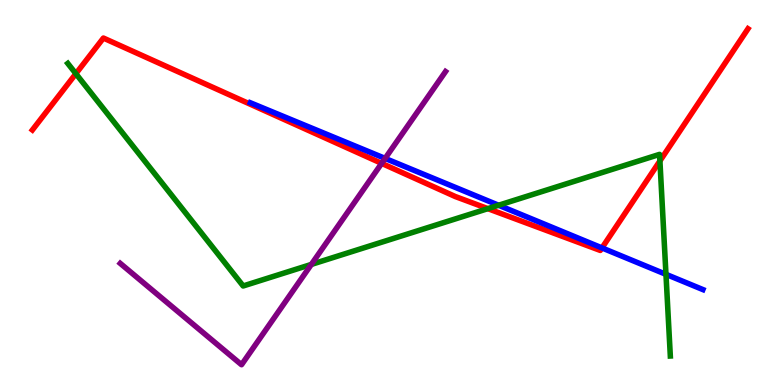[{'lines': ['blue', 'red'], 'intersections': [{'x': 7.77, 'y': 3.56}]}, {'lines': ['green', 'red'], 'intersections': [{'x': 0.979, 'y': 8.09}, {'x': 6.29, 'y': 4.58}, {'x': 8.51, 'y': 5.82}]}, {'lines': ['purple', 'red'], 'intersections': [{'x': 4.92, 'y': 5.76}]}, {'lines': ['blue', 'green'], 'intersections': [{'x': 6.43, 'y': 4.67}, {'x': 8.59, 'y': 2.87}]}, {'lines': ['blue', 'purple'], 'intersections': [{'x': 4.97, 'y': 5.89}]}, {'lines': ['green', 'purple'], 'intersections': [{'x': 4.02, 'y': 3.13}]}]